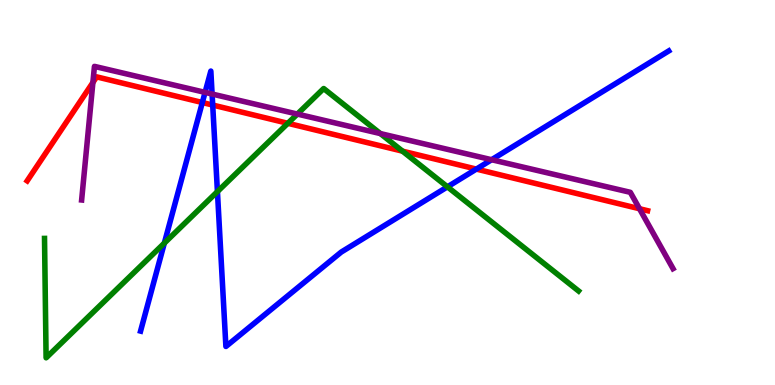[{'lines': ['blue', 'red'], 'intersections': [{'x': 2.61, 'y': 7.34}, {'x': 2.74, 'y': 7.27}, {'x': 6.15, 'y': 5.61}]}, {'lines': ['green', 'red'], 'intersections': [{'x': 3.71, 'y': 6.8}, {'x': 5.19, 'y': 6.07}]}, {'lines': ['purple', 'red'], 'intersections': [{'x': 1.2, 'y': 7.86}, {'x': 8.25, 'y': 4.58}]}, {'lines': ['blue', 'green'], 'intersections': [{'x': 2.12, 'y': 3.69}, {'x': 2.81, 'y': 5.02}, {'x': 5.77, 'y': 5.15}]}, {'lines': ['blue', 'purple'], 'intersections': [{'x': 2.65, 'y': 7.6}, {'x': 2.74, 'y': 7.56}, {'x': 6.34, 'y': 5.85}]}, {'lines': ['green', 'purple'], 'intersections': [{'x': 3.84, 'y': 7.04}, {'x': 4.91, 'y': 6.53}]}]